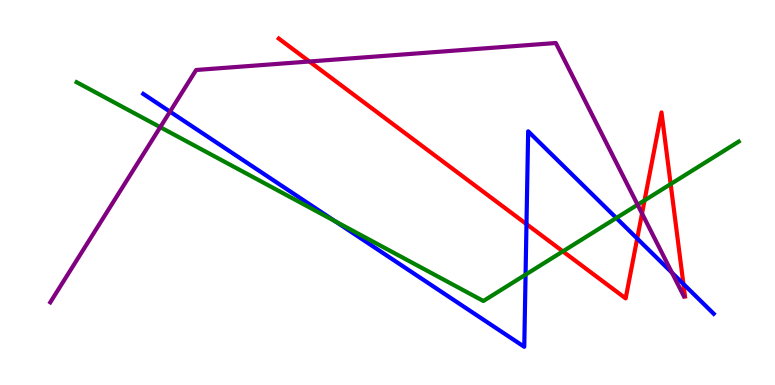[{'lines': ['blue', 'red'], 'intersections': [{'x': 6.79, 'y': 4.18}, {'x': 8.22, 'y': 3.8}, {'x': 8.82, 'y': 2.62}]}, {'lines': ['green', 'red'], 'intersections': [{'x': 7.26, 'y': 3.47}, {'x': 8.32, 'y': 4.8}, {'x': 8.65, 'y': 5.22}]}, {'lines': ['purple', 'red'], 'intersections': [{'x': 3.99, 'y': 8.4}, {'x': 8.28, 'y': 4.45}]}, {'lines': ['blue', 'green'], 'intersections': [{'x': 4.32, 'y': 4.25}, {'x': 6.78, 'y': 2.87}, {'x': 7.95, 'y': 4.34}]}, {'lines': ['blue', 'purple'], 'intersections': [{'x': 2.19, 'y': 7.1}, {'x': 8.67, 'y': 2.92}]}, {'lines': ['green', 'purple'], 'intersections': [{'x': 2.07, 'y': 6.7}, {'x': 8.23, 'y': 4.68}]}]